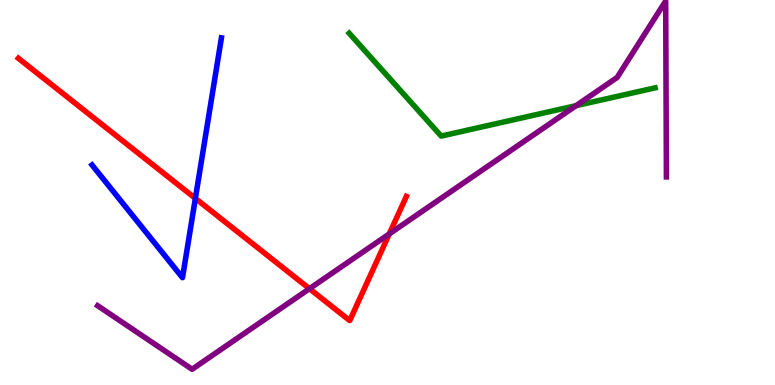[{'lines': ['blue', 'red'], 'intersections': [{'x': 2.52, 'y': 4.85}]}, {'lines': ['green', 'red'], 'intersections': []}, {'lines': ['purple', 'red'], 'intersections': [{'x': 3.99, 'y': 2.5}, {'x': 5.02, 'y': 3.92}]}, {'lines': ['blue', 'green'], 'intersections': []}, {'lines': ['blue', 'purple'], 'intersections': []}, {'lines': ['green', 'purple'], 'intersections': [{'x': 7.43, 'y': 7.26}]}]